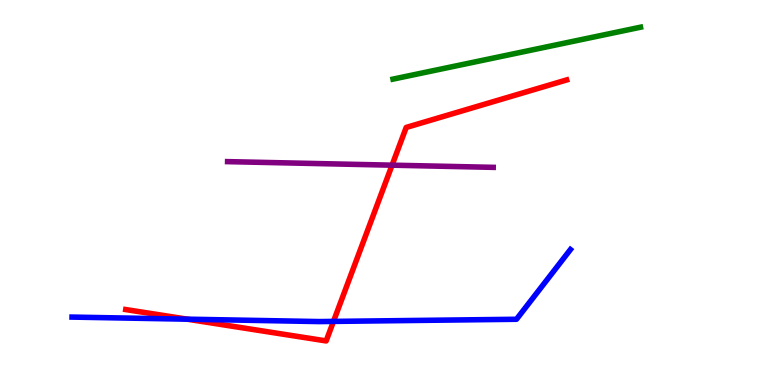[{'lines': ['blue', 'red'], 'intersections': [{'x': 2.42, 'y': 1.71}, {'x': 4.3, 'y': 1.65}]}, {'lines': ['green', 'red'], 'intersections': []}, {'lines': ['purple', 'red'], 'intersections': [{'x': 5.06, 'y': 5.71}]}, {'lines': ['blue', 'green'], 'intersections': []}, {'lines': ['blue', 'purple'], 'intersections': []}, {'lines': ['green', 'purple'], 'intersections': []}]